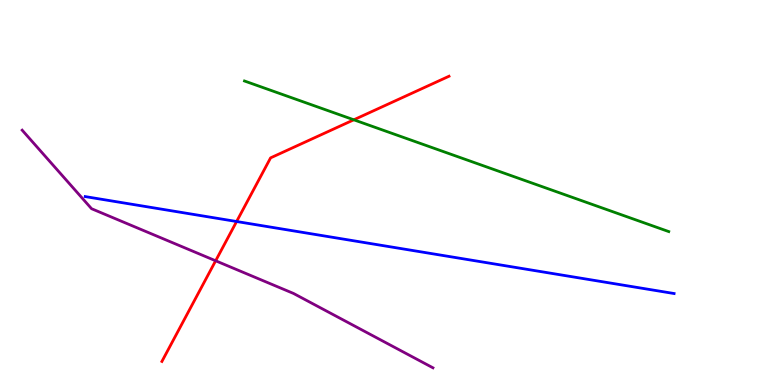[{'lines': ['blue', 'red'], 'intersections': [{'x': 3.05, 'y': 4.25}]}, {'lines': ['green', 'red'], 'intersections': [{'x': 4.57, 'y': 6.89}]}, {'lines': ['purple', 'red'], 'intersections': [{'x': 2.78, 'y': 3.23}]}, {'lines': ['blue', 'green'], 'intersections': []}, {'lines': ['blue', 'purple'], 'intersections': []}, {'lines': ['green', 'purple'], 'intersections': []}]